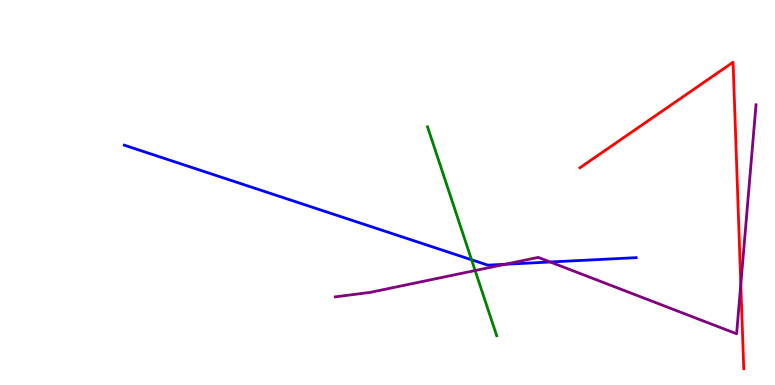[{'lines': ['blue', 'red'], 'intersections': []}, {'lines': ['green', 'red'], 'intersections': []}, {'lines': ['purple', 'red'], 'intersections': [{'x': 9.56, 'y': 2.62}]}, {'lines': ['blue', 'green'], 'intersections': [{'x': 6.08, 'y': 3.25}]}, {'lines': ['blue', 'purple'], 'intersections': [{'x': 6.52, 'y': 3.14}, {'x': 7.1, 'y': 3.19}]}, {'lines': ['green', 'purple'], 'intersections': [{'x': 6.13, 'y': 2.97}]}]